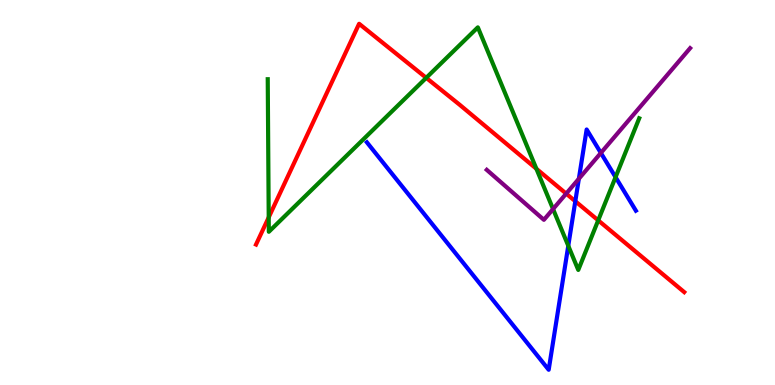[{'lines': ['blue', 'red'], 'intersections': [{'x': 7.42, 'y': 4.77}]}, {'lines': ['green', 'red'], 'intersections': [{'x': 3.47, 'y': 4.35}, {'x': 5.5, 'y': 7.98}, {'x': 6.92, 'y': 5.62}, {'x': 7.72, 'y': 4.28}]}, {'lines': ['purple', 'red'], 'intersections': [{'x': 7.31, 'y': 4.97}]}, {'lines': ['blue', 'green'], 'intersections': [{'x': 7.33, 'y': 3.62}, {'x': 7.94, 'y': 5.4}]}, {'lines': ['blue', 'purple'], 'intersections': [{'x': 7.47, 'y': 5.36}, {'x': 7.75, 'y': 6.03}]}, {'lines': ['green', 'purple'], 'intersections': [{'x': 7.14, 'y': 4.57}]}]